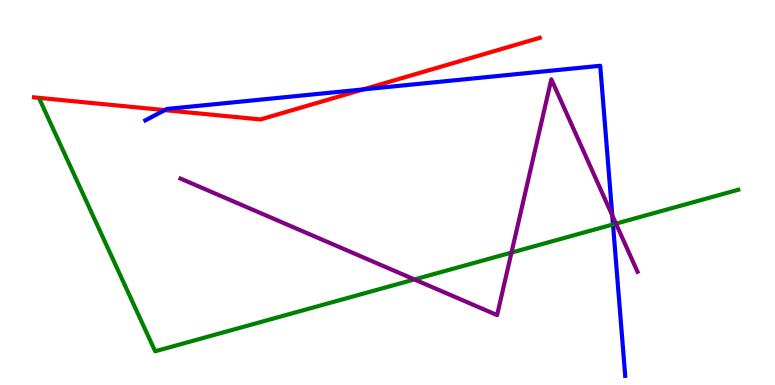[{'lines': ['blue', 'red'], 'intersections': [{'x': 2.13, 'y': 7.14}, {'x': 4.69, 'y': 7.68}]}, {'lines': ['green', 'red'], 'intersections': []}, {'lines': ['purple', 'red'], 'intersections': []}, {'lines': ['blue', 'green'], 'intersections': [{'x': 7.91, 'y': 4.17}]}, {'lines': ['blue', 'purple'], 'intersections': [{'x': 7.9, 'y': 4.4}]}, {'lines': ['green', 'purple'], 'intersections': [{'x': 5.35, 'y': 2.74}, {'x': 6.6, 'y': 3.44}, {'x': 7.95, 'y': 4.19}]}]